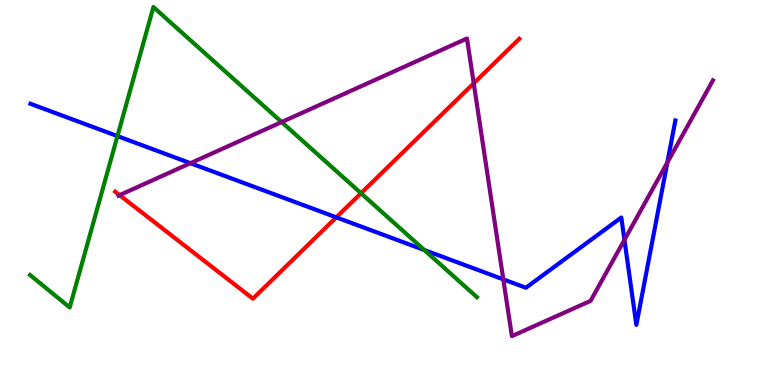[{'lines': ['blue', 'red'], 'intersections': [{'x': 4.34, 'y': 4.35}]}, {'lines': ['green', 'red'], 'intersections': [{'x': 4.66, 'y': 4.98}]}, {'lines': ['purple', 'red'], 'intersections': [{'x': 1.54, 'y': 4.93}, {'x': 6.11, 'y': 7.84}]}, {'lines': ['blue', 'green'], 'intersections': [{'x': 1.52, 'y': 6.47}, {'x': 5.48, 'y': 3.51}]}, {'lines': ['blue', 'purple'], 'intersections': [{'x': 2.46, 'y': 5.76}, {'x': 6.49, 'y': 2.74}, {'x': 8.06, 'y': 3.77}, {'x': 8.61, 'y': 5.78}]}, {'lines': ['green', 'purple'], 'intersections': [{'x': 3.63, 'y': 6.83}]}]